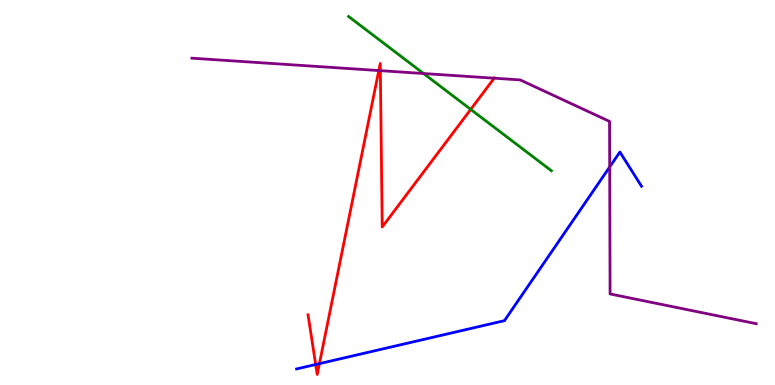[{'lines': ['blue', 'red'], 'intersections': [{'x': 4.07, 'y': 0.532}, {'x': 4.12, 'y': 0.555}]}, {'lines': ['green', 'red'], 'intersections': [{'x': 6.07, 'y': 7.16}]}, {'lines': ['purple', 'red'], 'intersections': [{'x': 4.89, 'y': 8.17}, {'x': 4.91, 'y': 8.16}, {'x': 6.38, 'y': 7.97}]}, {'lines': ['blue', 'green'], 'intersections': []}, {'lines': ['blue', 'purple'], 'intersections': [{'x': 7.87, 'y': 5.66}]}, {'lines': ['green', 'purple'], 'intersections': [{'x': 5.47, 'y': 8.09}]}]